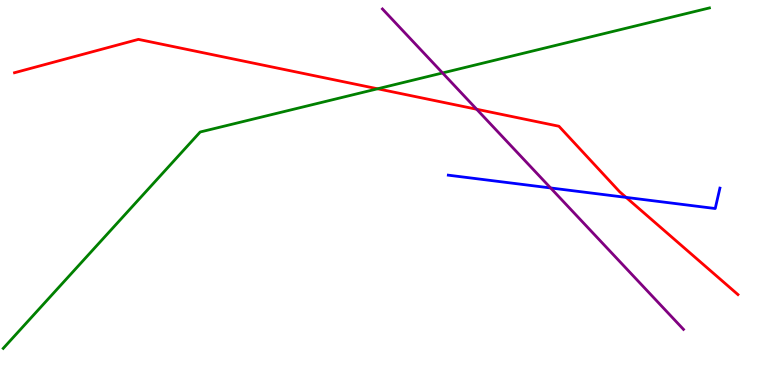[{'lines': ['blue', 'red'], 'intersections': [{'x': 8.08, 'y': 4.87}]}, {'lines': ['green', 'red'], 'intersections': [{'x': 4.87, 'y': 7.69}]}, {'lines': ['purple', 'red'], 'intersections': [{'x': 6.15, 'y': 7.16}]}, {'lines': ['blue', 'green'], 'intersections': []}, {'lines': ['blue', 'purple'], 'intersections': [{'x': 7.1, 'y': 5.12}]}, {'lines': ['green', 'purple'], 'intersections': [{'x': 5.71, 'y': 8.11}]}]